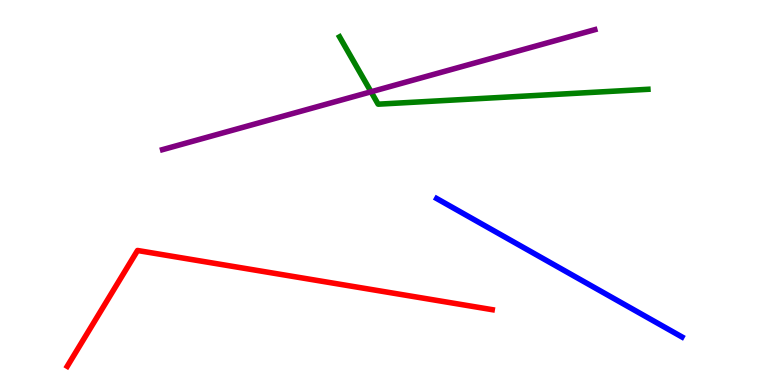[{'lines': ['blue', 'red'], 'intersections': []}, {'lines': ['green', 'red'], 'intersections': []}, {'lines': ['purple', 'red'], 'intersections': []}, {'lines': ['blue', 'green'], 'intersections': []}, {'lines': ['blue', 'purple'], 'intersections': []}, {'lines': ['green', 'purple'], 'intersections': [{'x': 4.79, 'y': 7.62}]}]